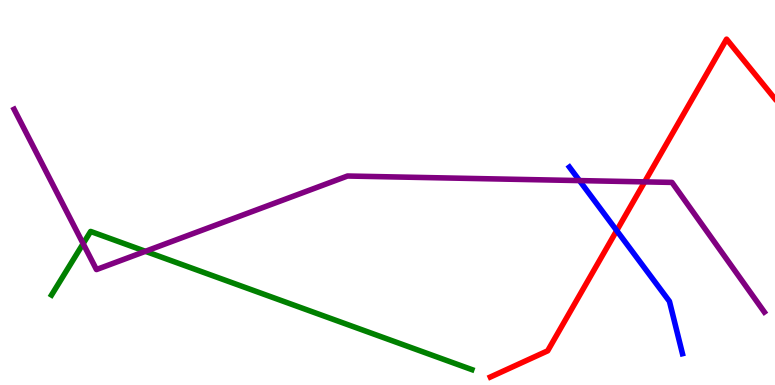[{'lines': ['blue', 'red'], 'intersections': [{'x': 7.96, 'y': 4.01}]}, {'lines': ['green', 'red'], 'intersections': []}, {'lines': ['purple', 'red'], 'intersections': [{'x': 8.32, 'y': 5.28}]}, {'lines': ['blue', 'green'], 'intersections': []}, {'lines': ['blue', 'purple'], 'intersections': [{'x': 7.48, 'y': 5.31}]}, {'lines': ['green', 'purple'], 'intersections': [{'x': 1.07, 'y': 3.67}, {'x': 1.88, 'y': 3.47}]}]